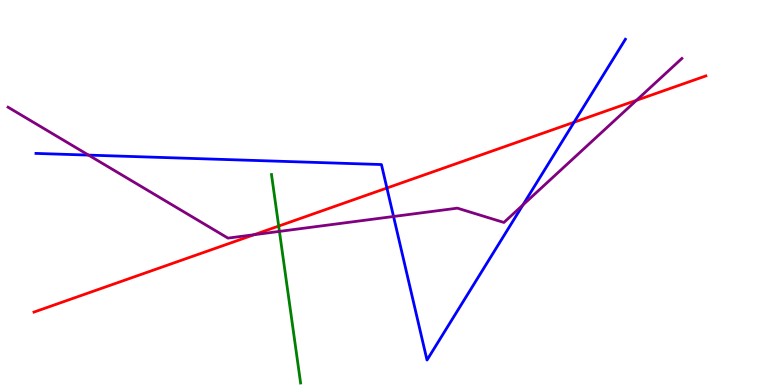[{'lines': ['blue', 'red'], 'intersections': [{'x': 4.99, 'y': 5.12}, {'x': 7.41, 'y': 6.83}]}, {'lines': ['green', 'red'], 'intersections': [{'x': 3.6, 'y': 4.13}]}, {'lines': ['purple', 'red'], 'intersections': [{'x': 3.28, 'y': 3.9}, {'x': 8.21, 'y': 7.39}]}, {'lines': ['blue', 'green'], 'intersections': []}, {'lines': ['blue', 'purple'], 'intersections': [{'x': 1.14, 'y': 5.97}, {'x': 5.08, 'y': 4.38}, {'x': 6.75, 'y': 4.68}]}, {'lines': ['green', 'purple'], 'intersections': [{'x': 3.61, 'y': 3.99}]}]